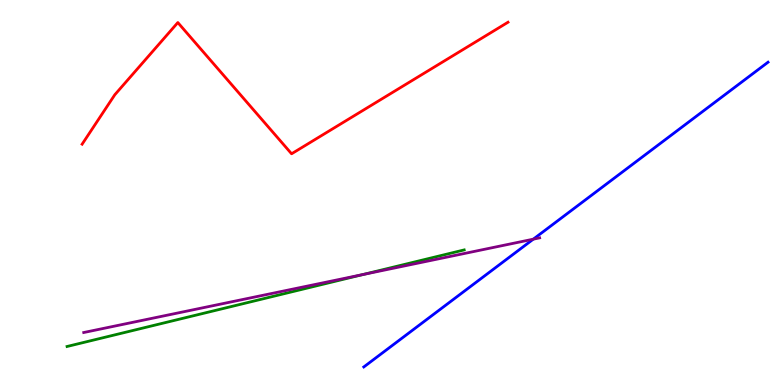[{'lines': ['blue', 'red'], 'intersections': []}, {'lines': ['green', 'red'], 'intersections': []}, {'lines': ['purple', 'red'], 'intersections': []}, {'lines': ['blue', 'green'], 'intersections': []}, {'lines': ['blue', 'purple'], 'intersections': [{'x': 6.88, 'y': 3.79}]}, {'lines': ['green', 'purple'], 'intersections': [{'x': 4.68, 'y': 2.87}]}]